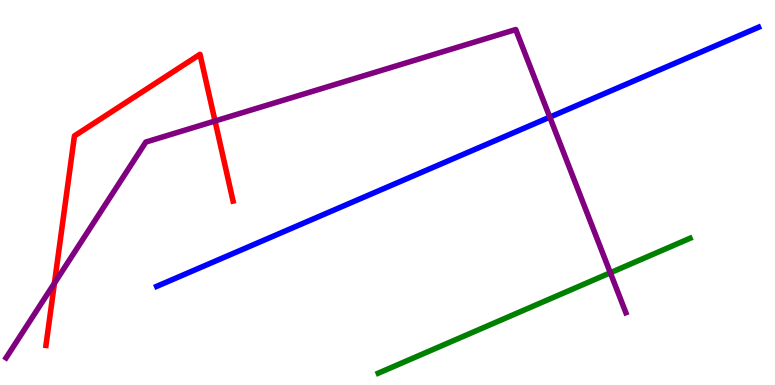[{'lines': ['blue', 'red'], 'intersections': []}, {'lines': ['green', 'red'], 'intersections': []}, {'lines': ['purple', 'red'], 'intersections': [{'x': 0.702, 'y': 2.64}, {'x': 2.77, 'y': 6.86}]}, {'lines': ['blue', 'green'], 'intersections': []}, {'lines': ['blue', 'purple'], 'intersections': [{'x': 7.09, 'y': 6.96}]}, {'lines': ['green', 'purple'], 'intersections': [{'x': 7.88, 'y': 2.92}]}]